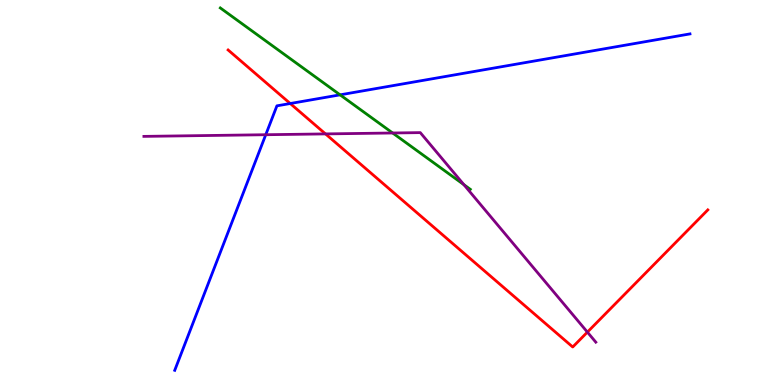[{'lines': ['blue', 'red'], 'intersections': [{'x': 3.74, 'y': 7.31}]}, {'lines': ['green', 'red'], 'intersections': []}, {'lines': ['purple', 'red'], 'intersections': [{'x': 4.2, 'y': 6.52}, {'x': 7.58, 'y': 1.37}]}, {'lines': ['blue', 'green'], 'intersections': [{'x': 4.39, 'y': 7.54}]}, {'lines': ['blue', 'purple'], 'intersections': [{'x': 3.43, 'y': 6.5}]}, {'lines': ['green', 'purple'], 'intersections': [{'x': 5.07, 'y': 6.55}, {'x': 5.99, 'y': 5.2}]}]